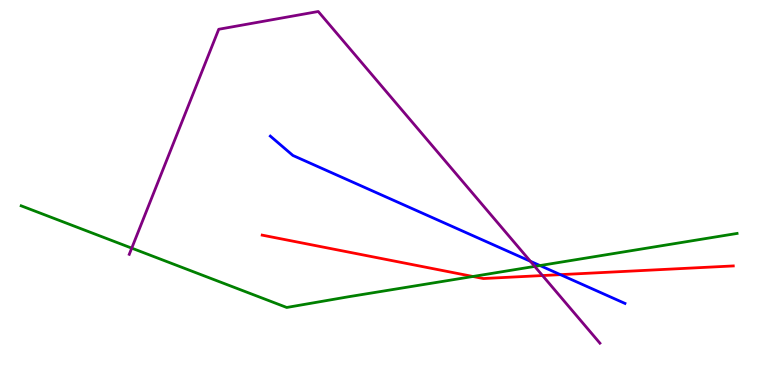[{'lines': ['blue', 'red'], 'intersections': [{'x': 7.23, 'y': 2.87}]}, {'lines': ['green', 'red'], 'intersections': [{'x': 6.1, 'y': 2.82}]}, {'lines': ['purple', 'red'], 'intersections': [{'x': 7.0, 'y': 2.84}]}, {'lines': ['blue', 'green'], 'intersections': [{'x': 6.97, 'y': 3.1}]}, {'lines': ['blue', 'purple'], 'intersections': [{'x': 6.84, 'y': 3.21}]}, {'lines': ['green', 'purple'], 'intersections': [{'x': 1.7, 'y': 3.55}, {'x': 6.9, 'y': 3.08}]}]